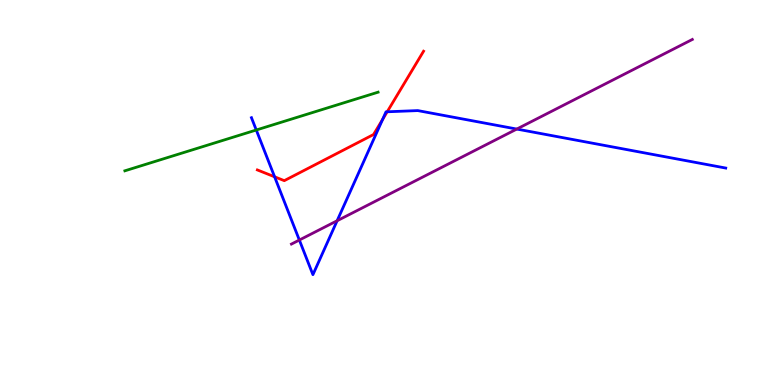[{'lines': ['blue', 'red'], 'intersections': [{'x': 3.54, 'y': 5.41}, {'x': 4.94, 'y': 6.9}, {'x': 5.0, 'y': 7.1}]}, {'lines': ['green', 'red'], 'intersections': []}, {'lines': ['purple', 'red'], 'intersections': []}, {'lines': ['blue', 'green'], 'intersections': [{'x': 3.31, 'y': 6.62}]}, {'lines': ['blue', 'purple'], 'intersections': [{'x': 3.86, 'y': 3.77}, {'x': 4.35, 'y': 4.27}, {'x': 6.67, 'y': 6.65}]}, {'lines': ['green', 'purple'], 'intersections': []}]